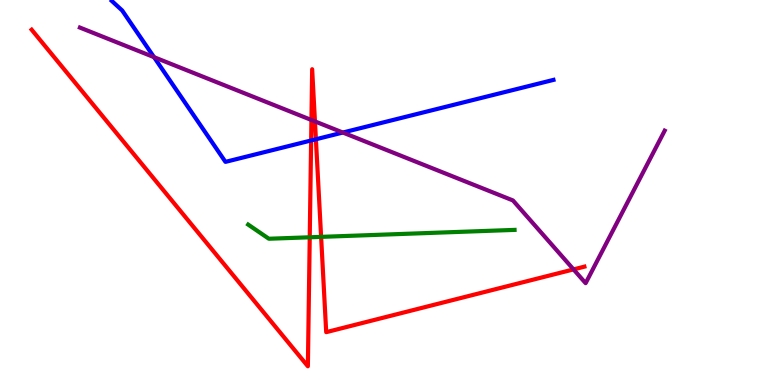[{'lines': ['blue', 'red'], 'intersections': [{'x': 4.01, 'y': 6.35}, {'x': 4.08, 'y': 6.38}]}, {'lines': ['green', 'red'], 'intersections': [{'x': 4.0, 'y': 3.84}, {'x': 4.14, 'y': 3.85}]}, {'lines': ['purple', 'red'], 'intersections': [{'x': 4.02, 'y': 6.88}, {'x': 4.06, 'y': 6.85}, {'x': 7.4, 'y': 3.0}]}, {'lines': ['blue', 'green'], 'intersections': []}, {'lines': ['blue', 'purple'], 'intersections': [{'x': 1.99, 'y': 8.52}, {'x': 4.42, 'y': 6.56}]}, {'lines': ['green', 'purple'], 'intersections': []}]